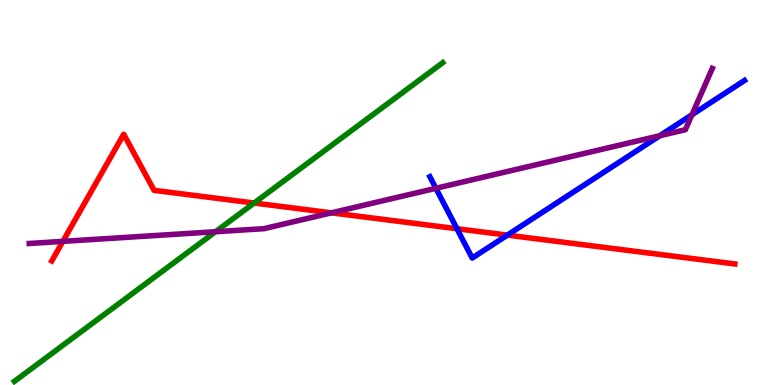[{'lines': ['blue', 'red'], 'intersections': [{'x': 5.9, 'y': 4.06}, {'x': 6.55, 'y': 3.89}]}, {'lines': ['green', 'red'], 'intersections': [{'x': 3.28, 'y': 4.73}]}, {'lines': ['purple', 'red'], 'intersections': [{'x': 0.811, 'y': 3.73}, {'x': 4.28, 'y': 4.47}]}, {'lines': ['blue', 'green'], 'intersections': []}, {'lines': ['blue', 'purple'], 'intersections': [{'x': 5.62, 'y': 5.11}, {'x': 8.51, 'y': 6.48}, {'x': 8.93, 'y': 7.02}]}, {'lines': ['green', 'purple'], 'intersections': [{'x': 2.78, 'y': 3.98}]}]